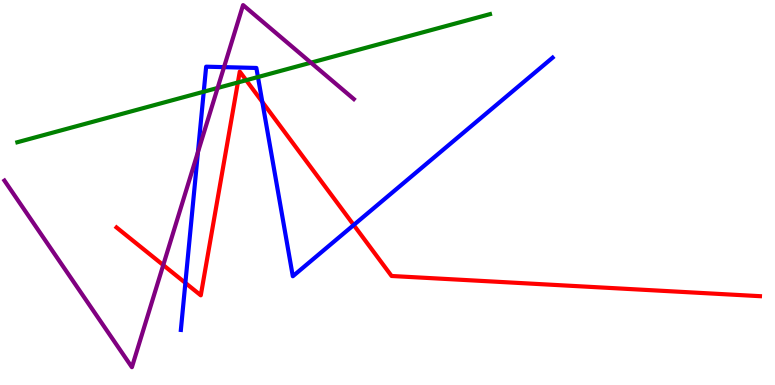[{'lines': ['blue', 'red'], 'intersections': [{'x': 2.39, 'y': 2.65}, {'x': 3.38, 'y': 7.35}, {'x': 4.56, 'y': 4.16}]}, {'lines': ['green', 'red'], 'intersections': [{'x': 3.07, 'y': 7.86}, {'x': 3.18, 'y': 7.92}]}, {'lines': ['purple', 'red'], 'intersections': [{'x': 2.11, 'y': 3.11}]}, {'lines': ['blue', 'green'], 'intersections': [{'x': 2.63, 'y': 7.62}, {'x': 3.33, 'y': 8.0}]}, {'lines': ['blue', 'purple'], 'intersections': [{'x': 2.55, 'y': 6.05}, {'x': 2.89, 'y': 8.26}]}, {'lines': ['green', 'purple'], 'intersections': [{'x': 2.81, 'y': 7.72}, {'x': 4.01, 'y': 8.37}]}]